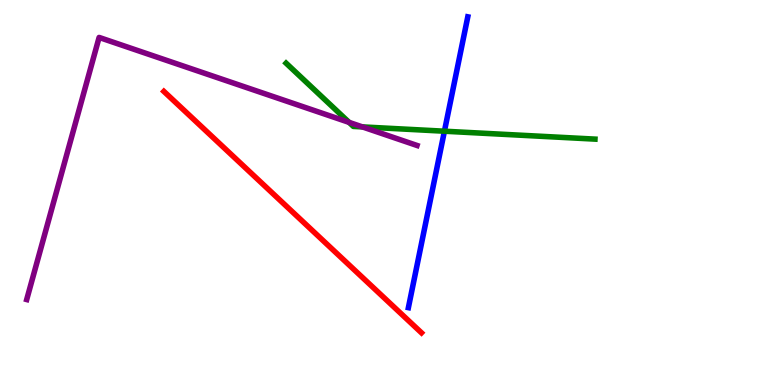[{'lines': ['blue', 'red'], 'intersections': []}, {'lines': ['green', 'red'], 'intersections': []}, {'lines': ['purple', 'red'], 'intersections': []}, {'lines': ['blue', 'green'], 'intersections': [{'x': 5.73, 'y': 6.59}]}, {'lines': ['blue', 'purple'], 'intersections': []}, {'lines': ['green', 'purple'], 'intersections': [{'x': 4.5, 'y': 6.82}, {'x': 4.68, 'y': 6.7}]}]